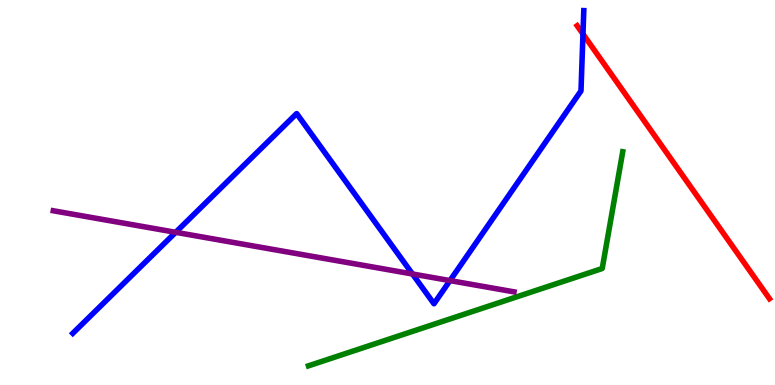[{'lines': ['blue', 'red'], 'intersections': [{'x': 7.52, 'y': 9.12}]}, {'lines': ['green', 'red'], 'intersections': []}, {'lines': ['purple', 'red'], 'intersections': []}, {'lines': ['blue', 'green'], 'intersections': []}, {'lines': ['blue', 'purple'], 'intersections': [{'x': 2.27, 'y': 3.97}, {'x': 5.32, 'y': 2.88}, {'x': 5.81, 'y': 2.71}]}, {'lines': ['green', 'purple'], 'intersections': []}]